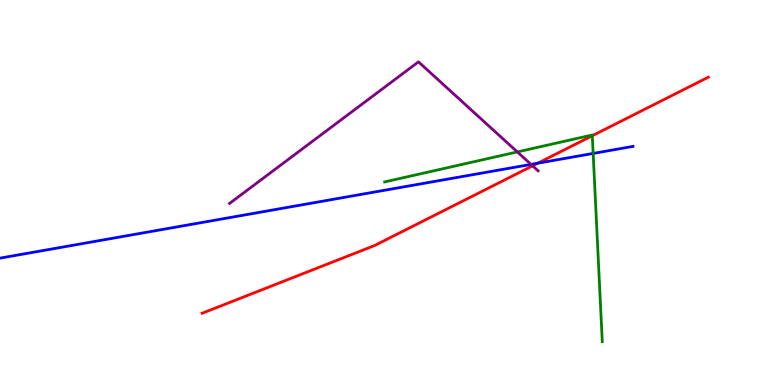[{'lines': ['blue', 'red'], 'intersections': [{'x': 6.94, 'y': 5.76}]}, {'lines': ['green', 'red'], 'intersections': [{'x': 7.64, 'y': 6.47}]}, {'lines': ['purple', 'red'], 'intersections': [{'x': 6.87, 'y': 5.69}]}, {'lines': ['blue', 'green'], 'intersections': [{'x': 7.65, 'y': 6.01}]}, {'lines': ['blue', 'purple'], 'intersections': [{'x': 6.85, 'y': 5.73}]}, {'lines': ['green', 'purple'], 'intersections': [{'x': 6.68, 'y': 6.05}]}]